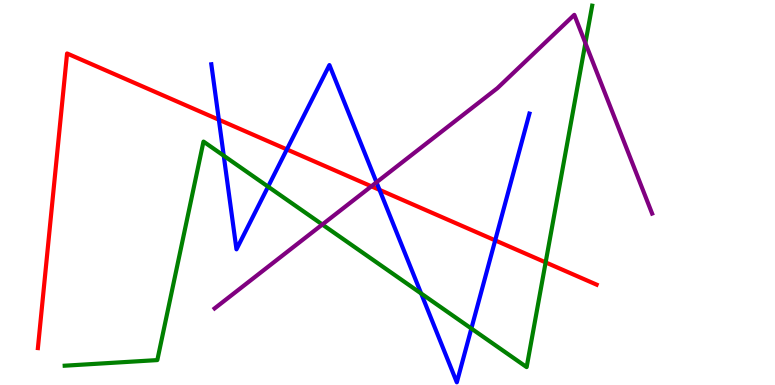[{'lines': ['blue', 'red'], 'intersections': [{'x': 2.82, 'y': 6.89}, {'x': 3.7, 'y': 6.12}, {'x': 4.9, 'y': 5.07}, {'x': 6.39, 'y': 3.76}]}, {'lines': ['green', 'red'], 'intersections': [{'x': 7.04, 'y': 3.18}]}, {'lines': ['purple', 'red'], 'intersections': [{'x': 4.79, 'y': 5.16}]}, {'lines': ['blue', 'green'], 'intersections': [{'x': 2.89, 'y': 5.96}, {'x': 3.46, 'y': 5.15}, {'x': 5.43, 'y': 2.38}, {'x': 6.08, 'y': 1.47}]}, {'lines': ['blue', 'purple'], 'intersections': [{'x': 4.86, 'y': 5.26}]}, {'lines': ['green', 'purple'], 'intersections': [{'x': 4.16, 'y': 4.17}, {'x': 7.55, 'y': 8.88}]}]